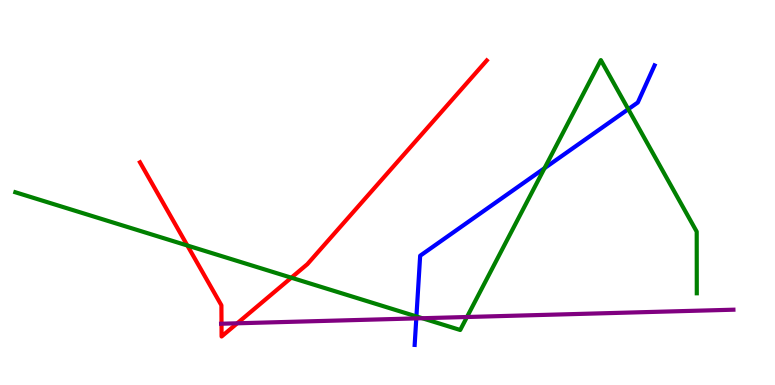[{'lines': ['blue', 'red'], 'intersections': []}, {'lines': ['green', 'red'], 'intersections': [{'x': 2.42, 'y': 3.62}, {'x': 3.76, 'y': 2.79}]}, {'lines': ['purple', 'red'], 'intersections': [{'x': 2.86, 'y': 1.59}, {'x': 3.06, 'y': 1.6}]}, {'lines': ['blue', 'green'], 'intersections': [{'x': 5.37, 'y': 1.78}, {'x': 7.03, 'y': 5.63}, {'x': 8.11, 'y': 7.16}]}, {'lines': ['blue', 'purple'], 'intersections': [{'x': 5.37, 'y': 1.73}]}, {'lines': ['green', 'purple'], 'intersections': [{'x': 5.45, 'y': 1.73}, {'x': 6.03, 'y': 1.77}]}]